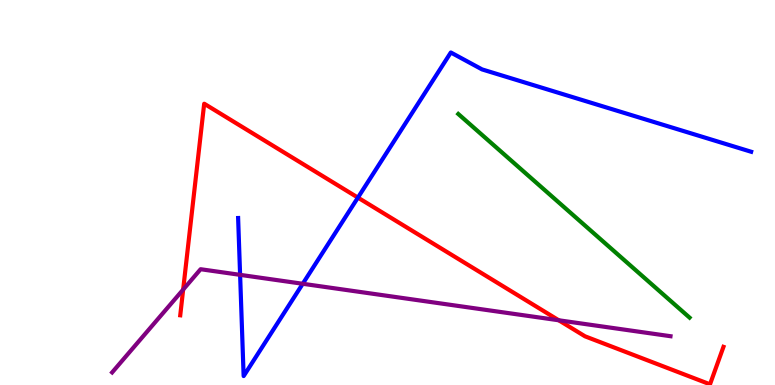[{'lines': ['blue', 'red'], 'intersections': [{'x': 4.62, 'y': 4.87}]}, {'lines': ['green', 'red'], 'intersections': []}, {'lines': ['purple', 'red'], 'intersections': [{'x': 2.36, 'y': 2.48}, {'x': 7.21, 'y': 1.68}]}, {'lines': ['blue', 'green'], 'intersections': []}, {'lines': ['blue', 'purple'], 'intersections': [{'x': 3.1, 'y': 2.86}, {'x': 3.91, 'y': 2.63}]}, {'lines': ['green', 'purple'], 'intersections': []}]